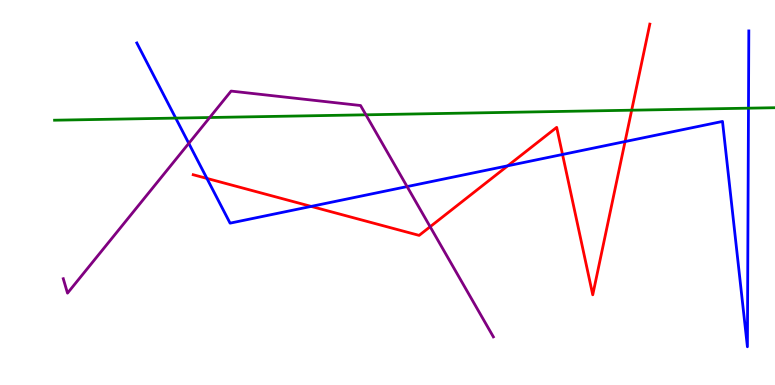[{'lines': ['blue', 'red'], 'intersections': [{'x': 2.67, 'y': 5.37}, {'x': 4.02, 'y': 4.64}, {'x': 6.55, 'y': 5.69}, {'x': 7.26, 'y': 5.99}, {'x': 8.07, 'y': 6.32}]}, {'lines': ['green', 'red'], 'intersections': [{'x': 8.15, 'y': 7.14}]}, {'lines': ['purple', 'red'], 'intersections': [{'x': 5.55, 'y': 4.11}]}, {'lines': ['blue', 'green'], 'intersections': [{'x': 2.27, 'y': 6.93}, {'x': 9.66, 'y': 7.19}]}, {'lines': ['blue', 'purple'], 'intersections': [{'x': 2.44, 'y': 6.28}, {'x': 5.25, 'y': 5.15}]}, {'lines': ['green', 'purple'], 'intersections': [{'x': 2.71, 'y': 6.95}, {'x': 4.72, 'y': 7.02}]}]